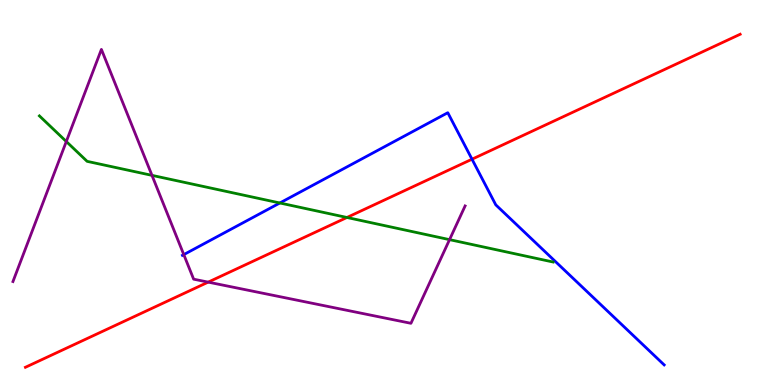[{'lines': ['blue', 'red'], 'intersections': [{'x': 6.09, 'y': 5.86}]}, {'lines': ['green', 'red'], 'intersections': [{'x': 4.48, 'y': 4.35}]}, {'lines': ['purple', 'red'], 'intersections': [{'x': 2.69, 'y': 2.67}]}, {'lines': ['blue', 'green'], 'intersections': [{'x': 3.61, 'y': 4.73}]}, {'lines': ['blue', 'purple'], 'intersections': [{'x': 2.37, 'y': 3.39}]}, {'lines': ['green', 'purple'], 'intersections': [{'x': 0.856, 'y': 6.32}, {'x': 1.96, 'y': 5.45}, {'x': 5.8, 'y': 3.78}]}]